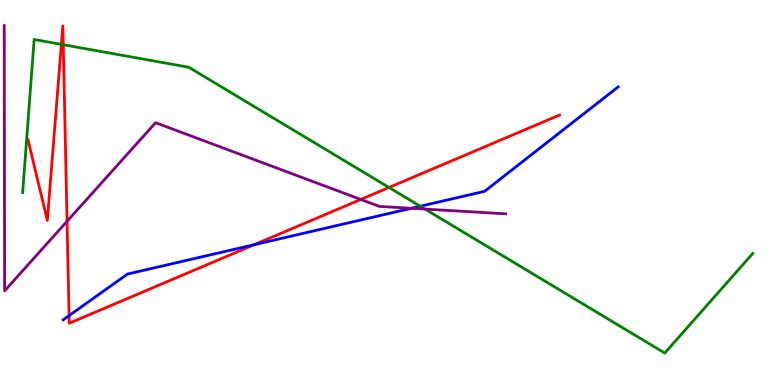[{'lines': ['blue', 'red'], 'intersections': [{'x': 0.891, 'y': 1.8}, {'x': 3.28, 'y': 3.64}]}, {'lines': ['green', 'red'], 'intersections': [{'x': 0.792, 'y': 8.85}, {'x': 0.816, 'y': 8.84}, {'x': 5.02, 'y': 5.13}]}, {'lines': ['purple', 'red'], 'intersections': [{'x': 0.865, 'y': 4.25}, {'x': 4.66, 'y': 4.82}]}, {'lines': ['blue', 'green'], 'intersections': [{'x': 5.42, 'y': 4.64}]}, {'lines': ['blue', 'purple'], 'intersections': [{'x': 5.31, 'y': 4.59}]}, {'lines': ['green', 'purple'], 'intersections': [{'x': 5.48, 'y': 4.57}]}]